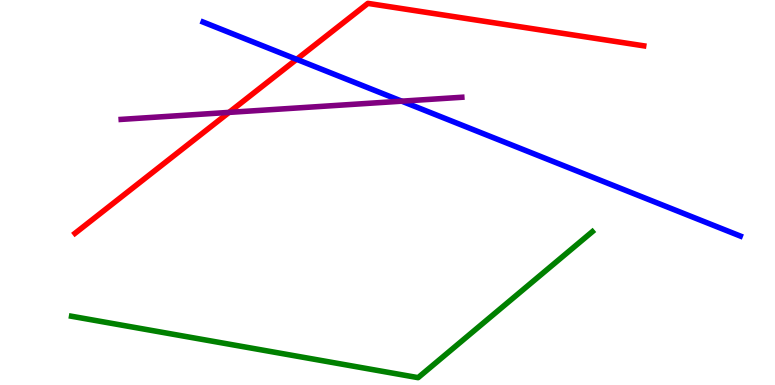[{'lines': ['blue', 'red'], 'intersections': [{'x': 3.83, 'y': 8.46}]}, {'lines': ['green', 'red'], 'intersections': []}, {'lines': ['purple', 'red'], 'intersections': [{'x': 2.96, 'y': 7.08}]}, {'lines': ['blue', 'green'], 'intersections': []}, {'lines': ['blue', 'purple'], 'intersections': [{'x': 5.18, 'y': 7.37}]}, {'lines': ['green', 'purple'], 'intersections': []}]